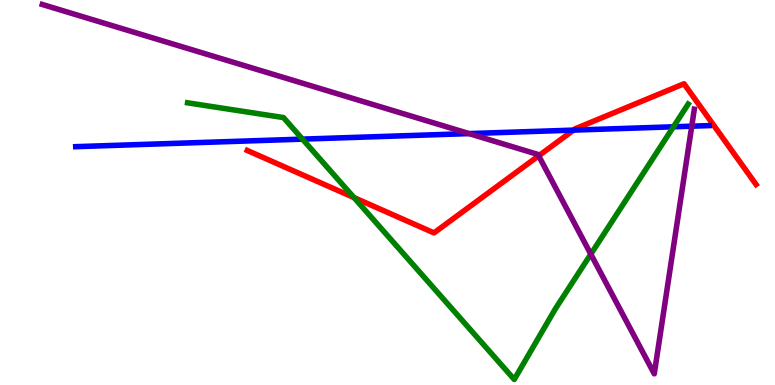[{'lines': ['blue', 'red'], 'intersections': [{'x': 7.4, 'y': 6.62}]}, {'lines': ['green', 'red'], 'intersections': [{'x': 4.57, 'y': 4.87}]}, {'lines': ['purple', 'red'], 'intersections': [{'x': 6.95, 'y': 5.95}]}, {'lines': ['blue', 'green'], 'intersections': [{'x': 3.9, 'y': 6.39}, {'x': 8.69, 'y': 6.71}]}, {'lines': ['blue', 'purple'], 'intersections': [{'x': 6.05, 'y': 6.53}, {'x': 8.93, 'y': 6.72}]}, {'lines': ['green', 'purple'], 'intersections': [{'x': 7.62, 'y': 3.4}]}]